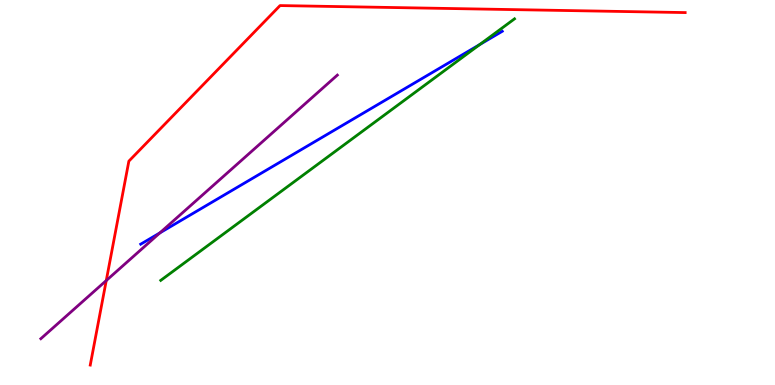[{'lines': ['blue', 'red'], 'intersections': []}, {'lines': ['green', 'red'], 'intersections': []}, {'lines': ['purple', 'red'], 'intersections': [{'x': 1.37, 'y': 2.71}]}, {'lines': ['blue', 'green'], 'intersections': [{'x': 6.19, 'y': 8.84}]}, {'lines': ['blue', 'purple'], 'intersections': [{'x': 2.06, 'y': 3.95}]}, {'lines': ['green', 'purple'], 'intersections': []}]